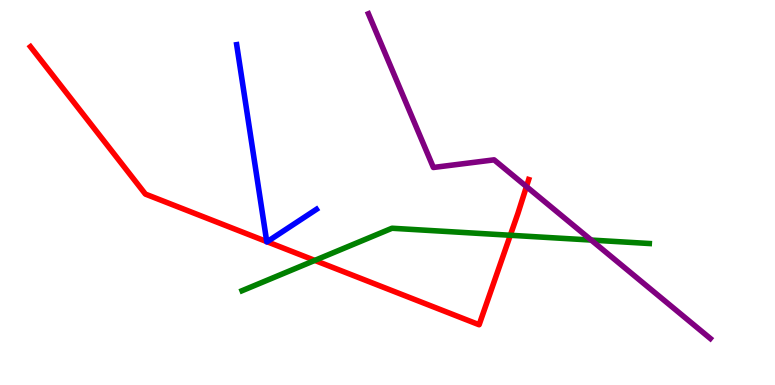[{'lines': ['blue', 'red'], 'intersections': [{'x': 3.44, 'y': 3.72}, {'x': 3.45, 'y': 3.72}]}, {'lines': ['green', 'red'], 'intersections': [{'x': 4.06, 'y': 3.24}, {'x': 6.58, 'y': 3.89}]}, {'lines': ['purple', 'red'], 'intersections': [{'x': 6.79, 'y': 5.15}]}, {'lines': ['blue', 'green'], 'intersections': []}, {'lines': ['blue', 'purple'], 'intersections': []}, {'lines': ['green', 'purple'], 'intersections': [{'x': 7.63, 'y': 3.76}]}]